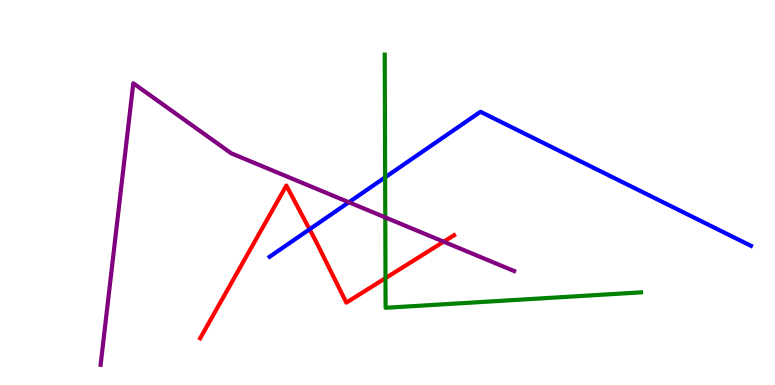[{'lines': ['blue', 'red'], 'intersections': [{'x': 3.99, 'y': 4.04}]}, {'lines': ['green', 'red'], 'intersections': [{'x': 4.97, 'y': 2.78}]}, {'lines': ['purple', 'red'], 'intersections': [{'x': 5.72, 'y': 3.72}]}, {'lines': ['blue', 'green'], 'intersections': [{'x': 4.97, 'y': 5.39}]}, {'lines': ['blue', 'purple'], 'intersections': [{'x': 4.5, 'y': 4.75}]}, {'lines': ['green', 'purple'], 'intersections': [{'x': 4.97, 'y': 4.35}]}]